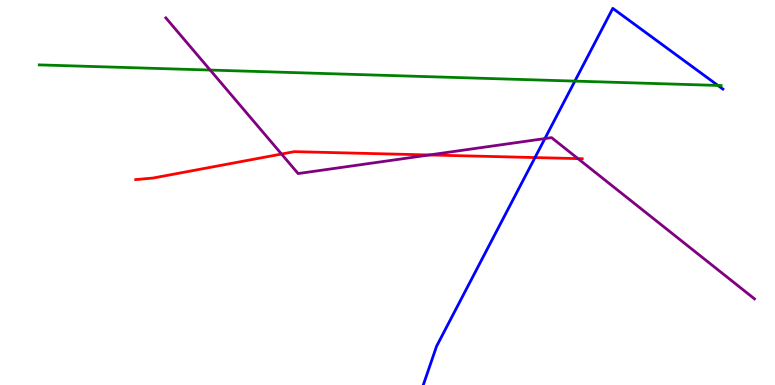[{'lines': ['blue', 'red'], 'intersections': [{'x': 6.9, 'y': 5.91}]}, {'lines': ['green', 'red'], 'intersections': []}, {'lines': ['purple', 'red'], 'intersections': [{'x': 3.63, 'y': 6.0}, {'x': 5.54, 'y': 5.97}, {'x': 7.46, 'y': 5.88}]}, {'lines': ['blue', 'green'], 'intersections': [{'x': 7.42, 'y': 7.89}, {'x': 9.26, 'y': 7.78}]}, {'lines': ['blue', 'purple'], 'intersections': [{'x': 7.03, 'y': 6.4}]}, {'lines': ['green', 'purple'], 'intersections': [{'x': 2.71, 'y': 8.18}]}]